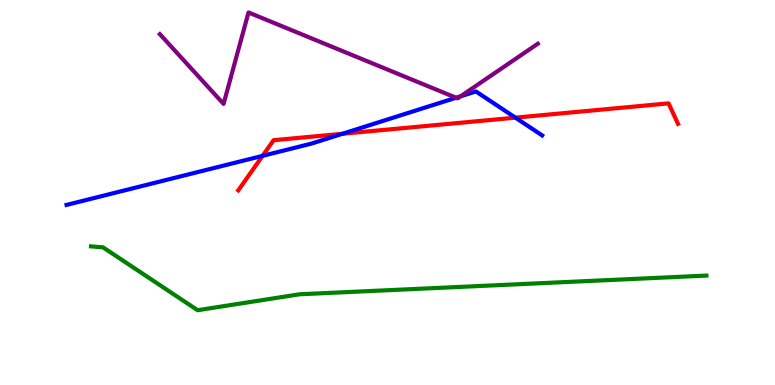[{'lines': ['blue', 'red'], 'intersections': [{'x': 3.39, 'y': 5.95}, {'x': 4.42, 'y': 6.53}, {'x': 6.65, 'y': 6.94}]}, {'lines': ['green', 'red'], 'intersections': []}, {'lines': ['purple', 'red'], 'intersections': []}, {'lines': ['blue', 'green'], 'intersections': []}, {'lines': ['blue', 'purple'], 'intersections': [{'x': 5.89, 'y': 7.46}, {'x': 5.94, 'y': 7.5}]}, {'lines': ['green', 'purple'], 'intersections': []}]